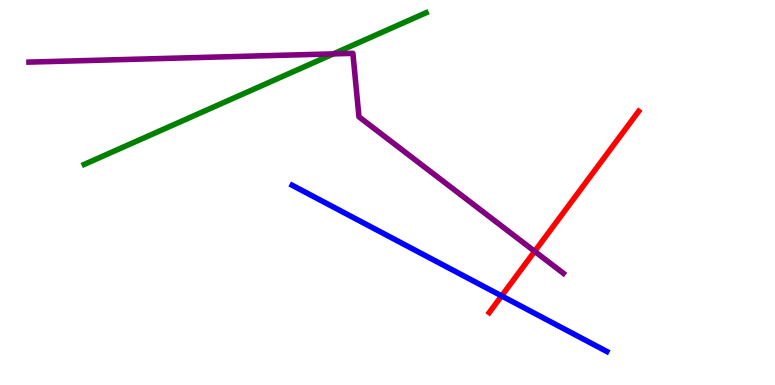[{'lines': ['blue', 'red'], 'intersections': [{'x': 6.47, 'y': 2.31}]}, {'lines': ['green', 'red'], 'intersections': []}, {'lines': ['purple', 'red'], 'intersections': [{'x': 6.9, 'y': 3.47}]}, {'lines': ['blue', 'green'], 'intersections': []}, {'lines': ['blue', 'purple'], 'intersections': []}, {'lines': ['green', 'purple'], 'intersections': [{'x': 4.3, 'y': 8.6}]}]